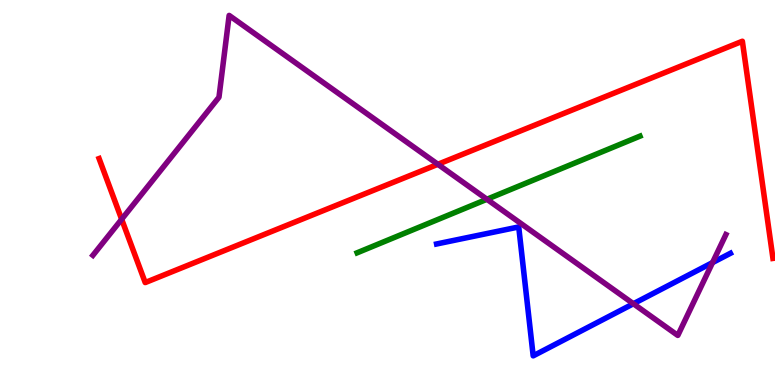[{'lines': ['blue', 'red'], 'intersections': []}, {'lines': ['green', 'red'], 'intersections': []}, {'lines': ['purple', 'red'], 'intersections': [{'x': 1.57, 'y': 4.31}, {'x': 5.65, 'y': 5.73}]}, {'lines': ['blue', 'green'], 'intersections': []}, {'lines': ['blue', 'purple'], 'intersections': [{'x': 8.17, 'y': 2.11}, {'x': 9.19, 'y': 3.18}]}, {'lines': ['green', 'purple'], 'intersections': [{'x': 6.28, 'y': 4.82}]}]